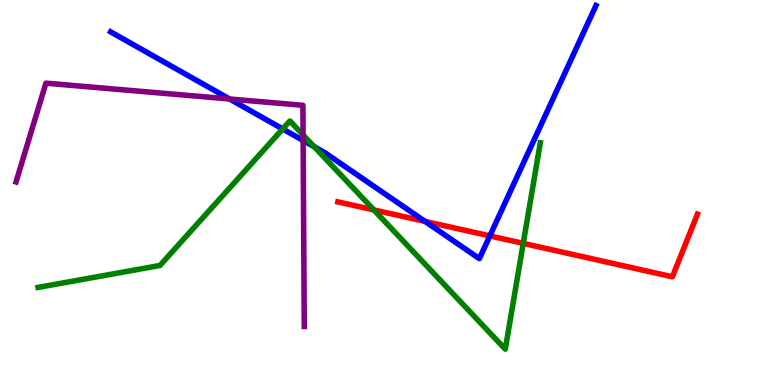[{'lines': ['blue', 'red'], 'intersections': [{'x': 5.48, 'y': 4.25}, {'x': 6.32, 'y': 3.87}]}, {'lines': ['green', 'red'], 'intersections': [{'x': 4.82, 'y': 4.55}, {'x': 6.75, 'y': 3.68}]}, {'lines': ['purple', 'red'], 'intersections': []}, {'lines': ['blue', 'green'], 'intersections': [{'x': 3.65, 'y': 6.65}, {'x': 4.05, 'y': 6.19}]}, {'lines': ['blue', 'purple'], 'intersections': [{'x': 2.96, 'y': 7.43}, {'x': 3.91, 'y': 6.35}]}, {'lines': ['green', 'purple'], 'intersections': [{'x': 3.91, 'y': 6.49}]}]